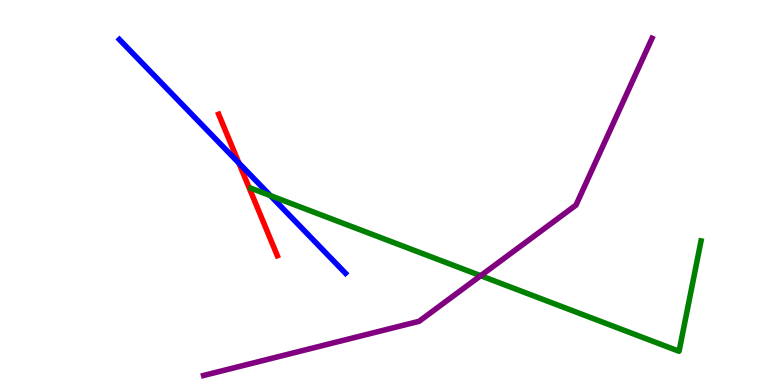[{'lines': ['blue', 'red'], 'intersections': [{'x': 3.08, 'y': 5.76}]}, {'lines': ['green', 'red'], 'intersections': []}, {'lines': ['purple', 'red'], 'intersections': []}, {'lines': ['blue', 'green'], 'intersections': [{'x': 3.49, 'y': 4.92}]}, {'lines': ['blue', 'purple'], 'intersections': []}, {'lines': ['green', 'purple'], 'intersections': [{'x': 6.2, 'y': 2.84}]}]